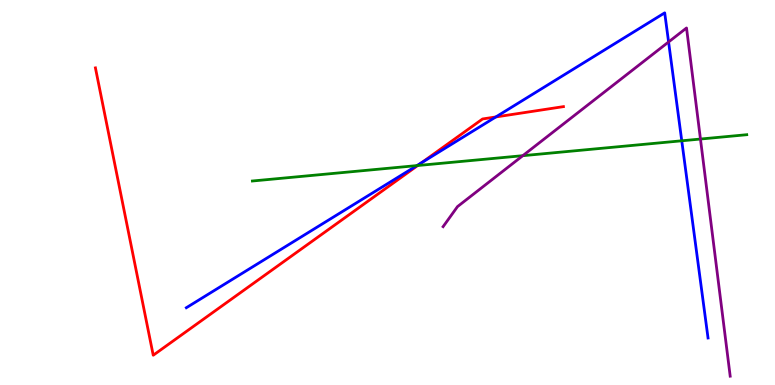[{'lines': ['blue', 'red'], 'intersections': [{'x': 5.44, 'y': 5.78}, {'x': 6.4, 'y': 6.96}]}, {'lines': ['green', 'red'], 'intersections': [{'x': 5.39, 'y': 5.7}]}, {'lines': ['purple', 'red'], 'intersections': []}, {'lines': ['blue', 'green'], 'intersections': [{'x': 5.38, 'y': 5.7}, {'x': 8.8, 'y': 6.34}]}, {'lines': ['blue', 'purple'], 'intersections': [{'x': 8.63, 'y': 8.91}]}, {'lines': ['green', 'purple'], 'intersections': [{'x': 6.75, 'y': 5.96}, {'x': 9.04, 'y': 6.39}]}]